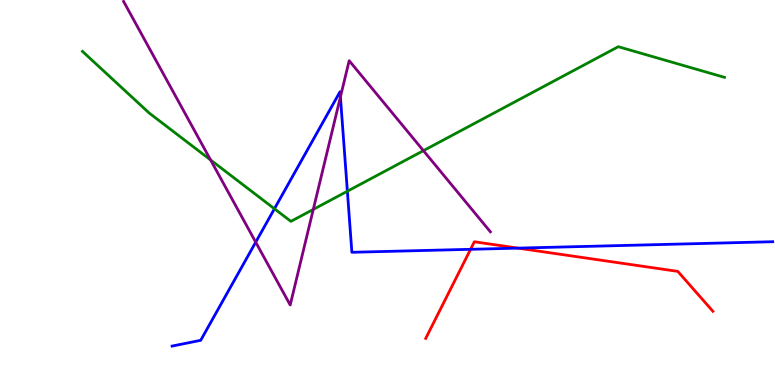[{'lines': ['blue', 'red'], 'intersections': [{'x': 6.07, 'y': 3.52}, {'x': 6.68, 'y': 3.56}]}, {'lines': ['green', 'red'], 'intersections': []}, {'lines': ['purple', 'red'], 'intersections': []}, {'lines': ['blue', 'green'], 'intersections': [{'x': 3.54, 'y': 4.58}, {'x': 4.48, 'y': 5.03}]}, {'lines': ['blue', 'purple'], 'intersections': [{'x': 3.3, 'y': 3.71}, {'x': 4.39, 'y': 7.48}]}, {'lines': ['green', 'purple'], 'intersections': [{'x': 2.72, 'y': 5.84}, {'x': 4.04, 'y': 4.56}, {'x': 5.46, 'y': 6.09}]}]